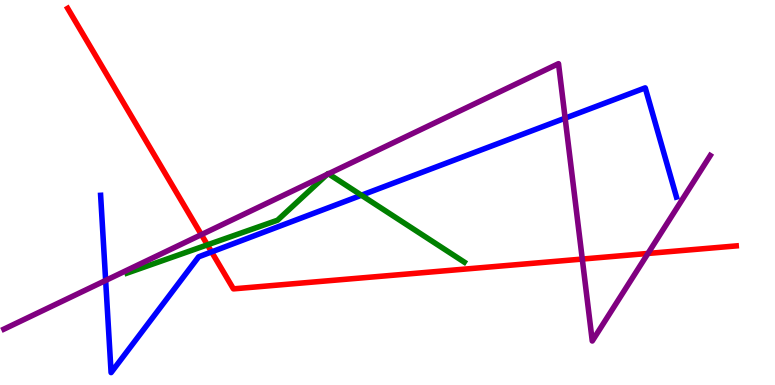[{'lines': ['blue', 'red'], 'intersections': [{'x': 2.73, 'y': 3.46}]}, {'lines': ['green', 'red'], 'intersections': [{'x': 2.68, 'y': 3.64}]}, {'lines': ['purple', 'red'], 'intersections': [{'x': 2.6, 'y': 3.91}, {'x': 7.51, 'y': 3.27}, {'x': 8.36, 'y': 3.42}]}, {'lines': ['blue', 'green'], 'intersections': [{'x': 4.66, 'y': 4.93}]}, {'lines': ['blue', 'purple'], 'intersections': [{'x': 1.36, 'y': 2.72}, {'x': 7.29, 'y': 6.93}]}, {'lines': ['green', 'purple'], 'intersections': [{'x': 4.22, 'y': 5.47}, {'x': 4.24, 'y': 5.49}]}]